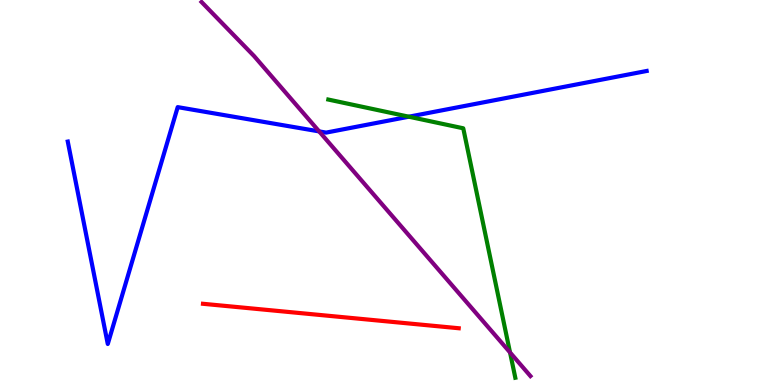[{'lines': ['blue', 'red'], 'intersections': []}, {'lines': ['green', 'red'], 'intersections': []}, {'lines': ['purple', 'red'], 'intersections': []}, {'lines': ['blue', 'green'], 'intersections': [{'x': 5.28, 'y': 6.97}]}, {'lines': ['blue', 'purple'], 'intersections': [{'x': 4.12, 'y': 6.59}]}, {'lines': ['green', 'purple'], 'intersections': [{'x': 6.58, 'y': 0.846}]}]